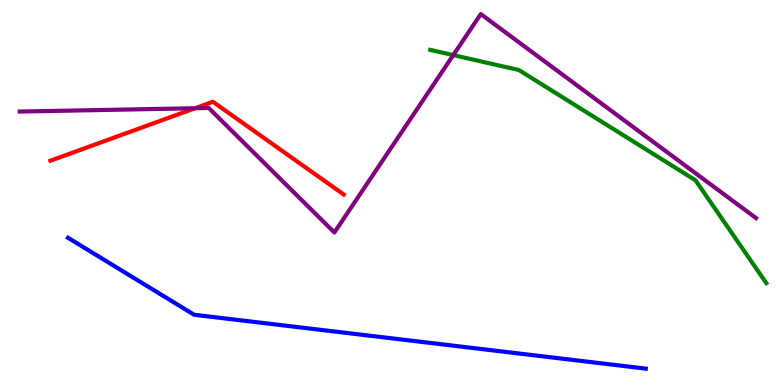[{'lines': ['blue', 'red'], 'intersections': []}, {'lines': ['green', 'red'], 'intersections': []}, {'lines': ['purple', 'red'], 'intersections': [{'x': 2.52, 'y': 7.19}]}, {'lines': ['blue', 'green'], 'intersections': []}, {'lines': ['blue', 'purple'], 'intersections': []}, {'lines': ['green', 'purple'], 'intersections': [{'x': 5.85, 'y': 8.57}]}]